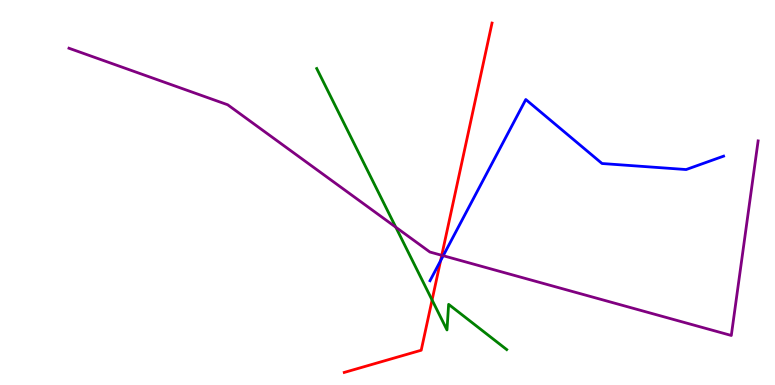[{'lines': ['blue', 'red'], 'intersections': [{'x': 5.69, 'y': 3.23}]}, {'lines': ['green', 'red'], 'intersections': [{'x': 5.58, 'y': 2.21}]}, {'lines': ['purple', 'red'], 'intersections': [{'x': 5.7, 'y': 3.37}]}, {'lines': ['blue', 'green'], 'intersections': []}, {'lines': ['blue', 'purple'], 'intersections': [{'x': 5.72, 'y': 3.36}]}, {'lines': ['green', 'purple'], 'intersections': [{'x': 5.11, 'y': 4.1}]}]